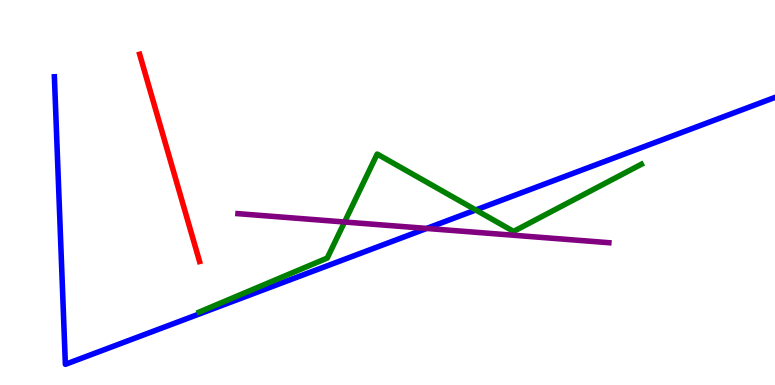[{'lines': ['blue', 'red'], 'intersections': []}, {'lines': ['green', 'red'], 'intersections': []}, {'lines': ['purple', 'red'], 'intersections': []}, {'lines': ['blue', 'green'], 'intersections': [{'x': 6.14, 'y': 4.55}]}, {'lines': ['blue', 'purple'], 'intersections': [{'x': 5.51, 'y': 4.07}]}, {'lines': ['green', 'purple'], 'intersections': [{'x': 4.45, 'y': 4.23}]}]